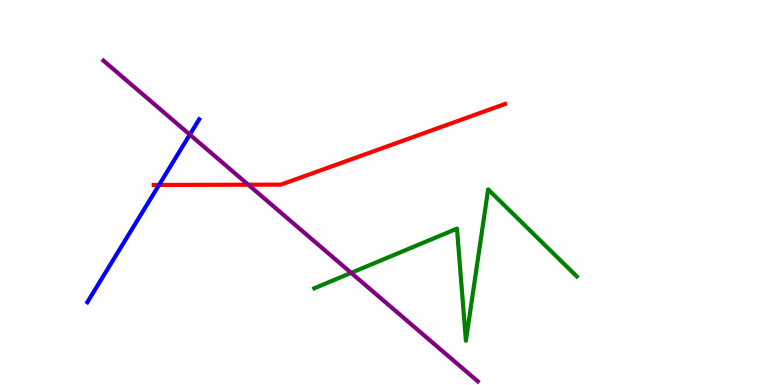[{'lines': ['blue', 'red'], 'intersections': [{'x': 2.05, 'y': 5.2}]}, {'lines': ['green', 'red'], 'intersections': []}, {'lines': ['purple', 'red'], 'intersections': [{'x': 3.2, 'y': 5.2}]}, {'lines': ['blue', 'green'], 'intersections': []}, {'lines': ['blue', 'purple'], 'intersections': [{'x': 2.45, 'y': 6.5}]}, {'lines': ['green', 'purple'], 'intersections': [{'x': 4.53, 'y': 2.91}]}]